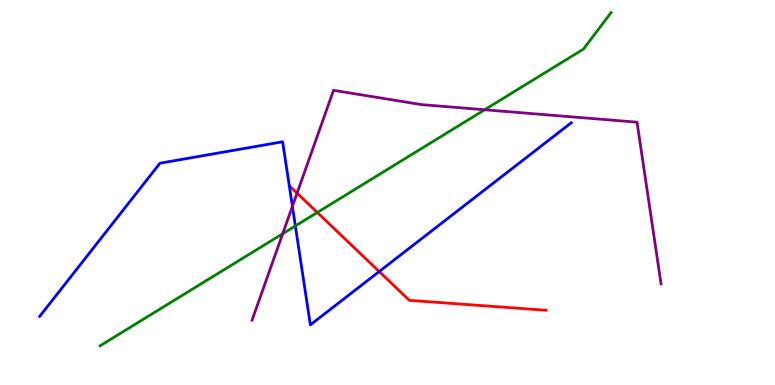[{'lines': ['blue', 'red'], 'intersections': [{'x': 4.89, 'y': 2.95}]}, {'lines': ['green', 'red'], 'intersections': [{'x': 4.09, 'y': 4.48}]}, {'lines': ['purple', 'red'], 'intersections': [{'x': 3.83, 'y': 4.98}]}, {'lines': ['blue', 'green'], 'intersections': [{'x': 3.81, 'y': 4.13}]}, {'lines': ['blue', 'purple'], 'intersections': [{'x': 3.77, 'y': 4.64}]}, {'lines': ['green', 'purple'], 'intersections': [{'x': 3.65, 'y': 3.93}, {'x': 6.25, 'y': 7.15}]}]